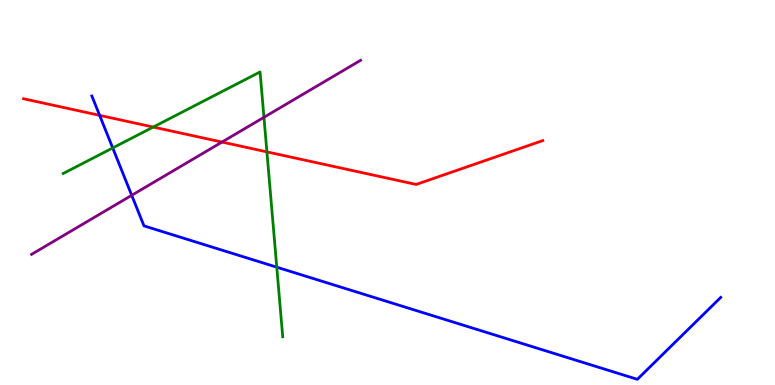[{'lines': ['blue', 'red'], 'intersections': [{'x': 1.29, 'y': 7.0}]}, {'lines': ['green', 'red'], 'intersections': [{'x': 1.98, 'y': 6.7}, {'x': 3.44, 'y': 6.06}]}, {'lines': ['purple', 'red'], 'intersections': [{'x': 2.86, 'y': 6.31}]}, {'lines': ['blue', 'green'], 'intersections': [{'x': 1.45, 'y': 6.16}, {'x': 3.57, 'y': 3.06}]}, {'lines': ['blue', 'purple'], 'intersections': [{'x': 1.7, 'y': 4.93}]}, {'lines': ['green', 'purple'], 'intersections': [{'x': 3.41, 'y': 6.95}]}]